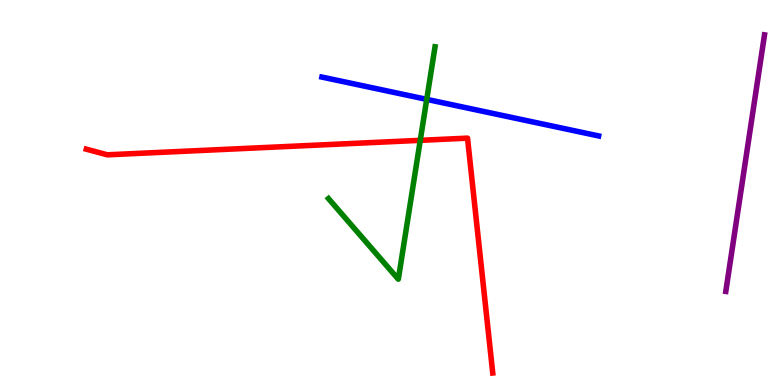[{'lines': ['blue', 'red'], 'intersections': []}, {'lines': ['green', 'red'], 'intersections': [{'x': 5.42, 'y': 6.36}]}, {'lines': ['purple', 'red'], 'intersections': []}, {'lines': ['blue', 'green'], 'intersections': [{'x': 5.51, 'y': 7.42}]}, {'lines': ['blue', 'purple'], 'intersections': []}, {'lines': ['green', 'purple'], 'intersections': []}]